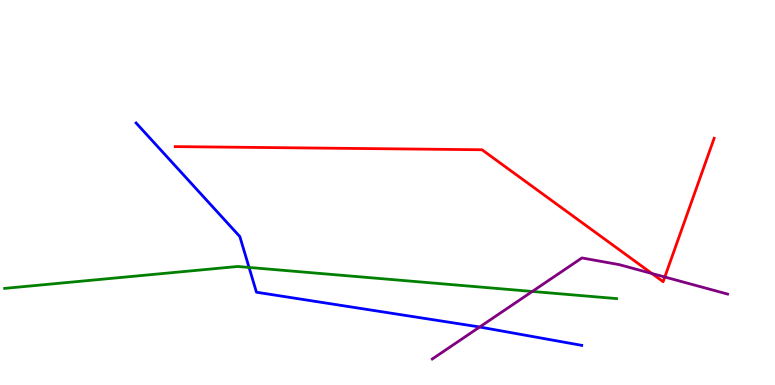[{'lines': ['blue', 'red'], 'intersections': []}, {'lines': ['green', 'red'], 'intersections': []}, {'lines': ['purple', 'red'], 'intersections': [{'x': 8.41, 'y': 2.9}, {'x': 8.58, 'y': 2.8}]}, {'lines': ['blue', 'green'], 'intersections': [{'x': 3.21, 'y': 3.05}]}, {'lines': ['blue', 'purple'], 'intersections': [{'x': 6.19, 'y': 1.51}]}, {'lines': ['green', 'purple'], 'intersections': [{'x': 6.87, 'y': 2.43}]}]